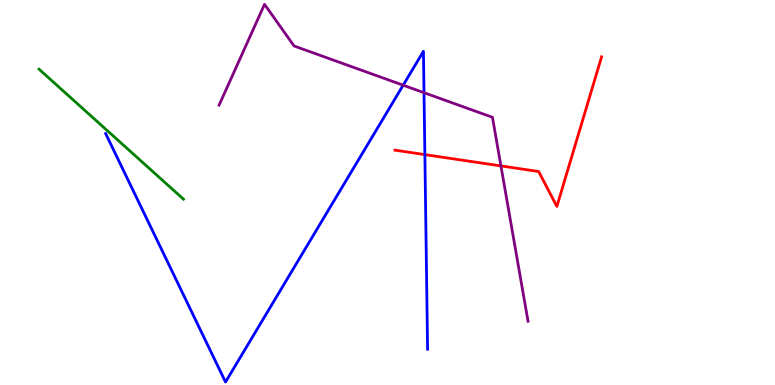[{'lines': ['blue', 'red'], 'intersections': [{'x': 5.48, 'y': 5.98}]}, {'lines': ['green', 'red'], 'intersections': []}, {'lines': ['purple', 'red'], 'intersections': [{'x': 6.46, 'y': 5.69}]}, {'lines': ['blue', 'green'], 'intersections': []}, {'lines': ['blue', 'purple'], 'intersections': [{'x': 5.2, 'y': 7.79}, {'x': 5.47, 'y': 7.59}]}, {'lines': ['green', 'purple'], 'intersections': []}]